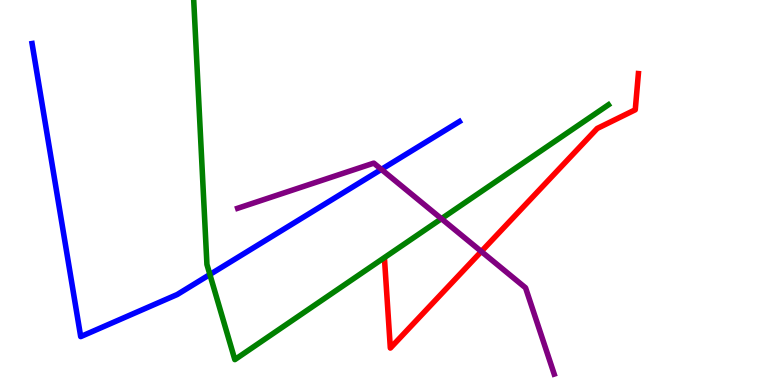[{'lines': ['blue', 'red'], 'intersections': []}, {'lines': ['green', 'red'], 'intersections': []}, {'lines': ['purple', 'red'], 'intersections': [{'x': 6.21, 'y': 3.47}]}, {'lines': ['blue', 'green'], 'intersections': [{'x': 2.71, 'y': 2.87}]}, {'lines': ['blue', 'purple'], 'intersections': [{'x': 4.92, 'y': 5.6}]}, {'lines': ['green', 'purple'], 'intersections': [{'x': 5.7, 'y': 4.32}]}]